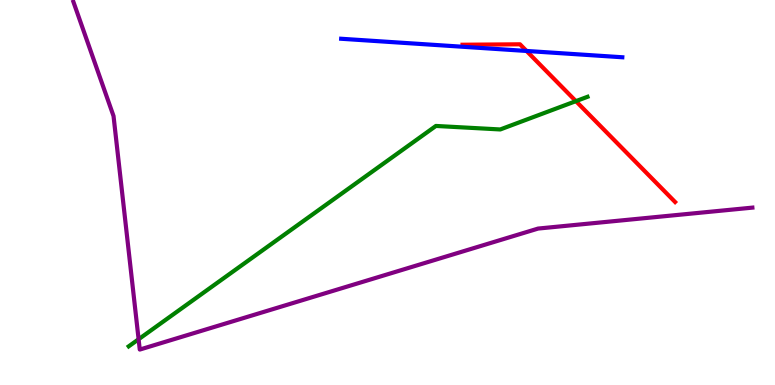[{'lines': ['blue', 'red'], 'intersections': [{'x': 6.79, 'y': 8.68}]}, {'lines': ['green', 'red'], 'intersections': [{'x': 7.43, 'y': 7.37}]}, {'lines': ['purple', 'red'], 'intersections': []}, {'lines': ['blue', 'green'], 'intersections': []}, {'lines': ['blue', 'purple'], 'intersections': []}, {'lines': ['green', 'purple'], 'intersections': [{'x': 1.79, 'y': 1.19}]}]